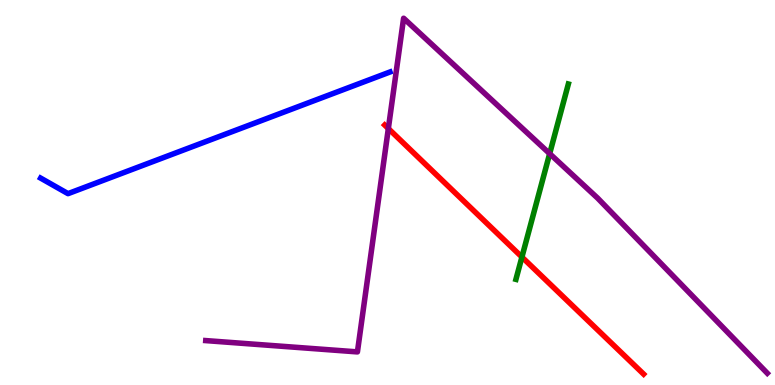[{'lines': ['blue', 'red'], 'intersections': []}, {'lines': ['green', 'red'], 'intersections': [{'x': 6.73, 'y': 3.32}]}, {'lines': ['purple', 'red'], 'intersections': [{'x': 5.01, 'y': 6.66}]}, {'lines': ['blue', 'green'], 'intersections': []}, {'lines': ['blue', 'purple'], 'intersections': []}, {'lines': ['green', 'purple'], 'intersections': [{'x': 7.09, 'y': 6.01}]}]